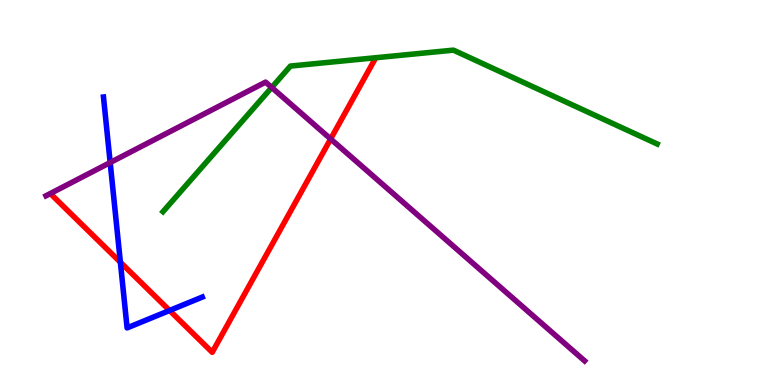[{'lines': ['blue', 'red'], 'intersections': [{'x': 1.55, 'y': 3.19}, {'x': 2.19, 'y': 1.94}]}, {'lines': ['green', 'red'], 'intersections': []}, {'lines': ['purple', 'red'], 'intersections': [{'x': 4.27, 'y': 6.39}]}, {'lines': ['blue', 'green'], 'intersections': []}, {'lines': ['blue', 'purple'], 'intersections': [{'x': 1.42, 'y': 5.78}]}, {'lines': ['green', 'purple'], 'intersections': [{'x': 3.51, 'y': 7.73}]}]